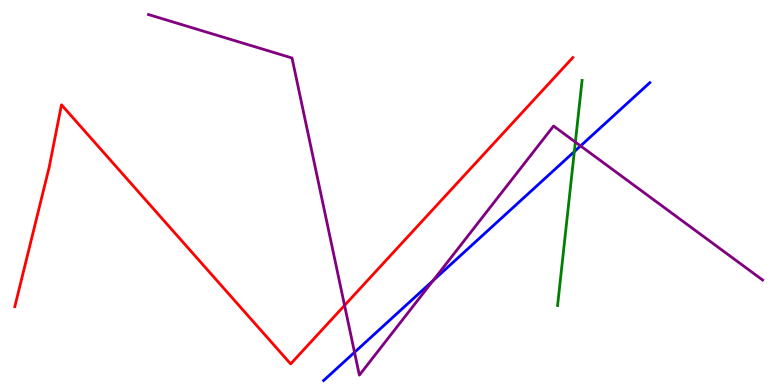[{'lines': ['blue', 'red'], 'intersections': []}, {'lines': ['green', 'red'], 'intersections': []}, {'lines': ['purple', 'red'], 'intersections': [{'x': 4.45, 'y': 2.07}]}, {'lines': ['blue', 'green'], 'intersections': [{'x': 7.41, 'y': 6.06}]}, {'lines': ['blue', 'purple'], 'intersections': [{'x': 4.57, 'y': 0.849}, {'x': 5.59, 'y': 2.71}, {'x': 7.49, 'y': 6.21}]}, {'lines': ['green', 'purple'], 'intersections': [{'x': 7.42, 'y': 6.31}]}]